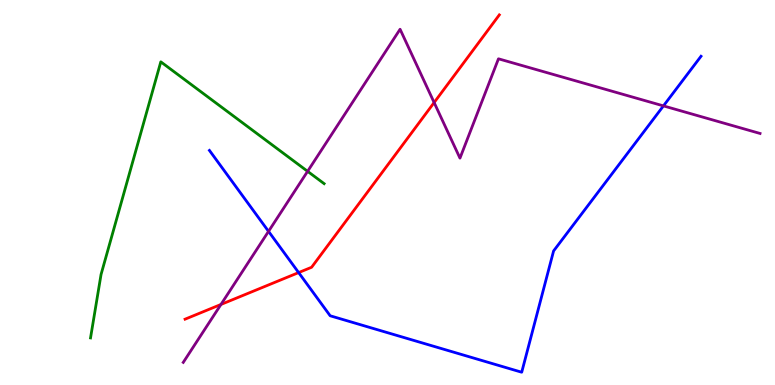[{'lines': ['blue', 'red'], 'intersections': [{'x': 3.85, 'y': 2.92}]}, {'lines': ['green', 'red'], 'intersections': []}, {'lines': ['purple', 'red'], 'intersections': [{'x': 2.85, 'y': 2.09}, {'x': 5.6, 'y': 7.34}]}, {'lines': ['blue', 'green'], 'intersections': []}, {'lines': ['blue', 'purple'], 'intersections': [{'x': 3.47, 'y': 3.99}, {'x': 8.56, 'y': 7.25}]}, {'lines': ['green', 'purple'], 'intersections': [{'x': 3.97, 'y': 5.55}]}]